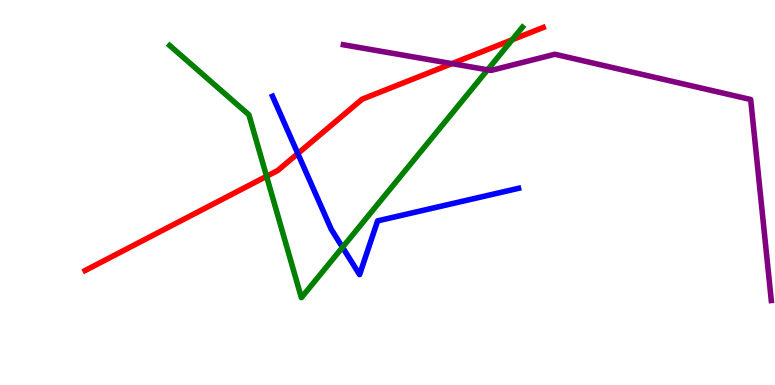[{'lines': ['blue', 'red'], 'intersections': [{'x': 3.84, 'y': 6.01}]}, {'lines': ['green', 'red'], 'intersections': [{'x': 3.44, 'y': 5.42}, {'x': 6.61, 'y': 8.97}]}, {'lines': ['purple', 'red'], 'intersections': [{'x': 5.83, 'y': 8.35}]}, {'lines': ['blue', 'green'], 'intersections': [{'x': 4.42, 'y': 3.58}]}, {'lines': ['blue', 'purple'], 'intersections': []}, {'lines': ['green', 'purple'], 'intersections': [{'x': 6.29, 'y': 8.19}]}]